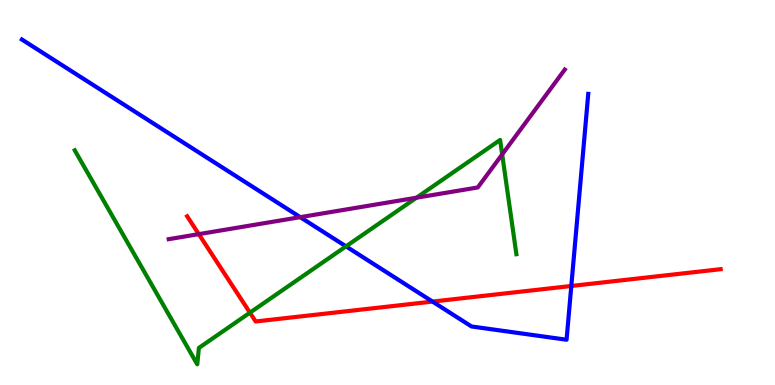[{'lines': ['blue', 'red'], 'intersections': [{'x': 5.58, 'y': 2.17}, {'x': 7.37, 'y': 2.57}]}, {'lines': ['green', 'red'], 'intersections': [{'x': 3.23, 'y': 1.88}]}, {'lines': ['purple', 'red'], 'intersections': [{'x': 2.56, 'y': 3.92}]}, {'lines': ['blue', 'green'], 'intersections': [{'x': 4.46, 'y': 3.6}]}, {'lines': ['blue', 'purple'], 'intersections': [{'x': 3.87, 'y': 4.36}]}, {'lines': ['green', 'purple'], 'intersections': [{'x': 5.37, 'y': 4.86}, {'x': 6.48, 'y': 5.99}]}]